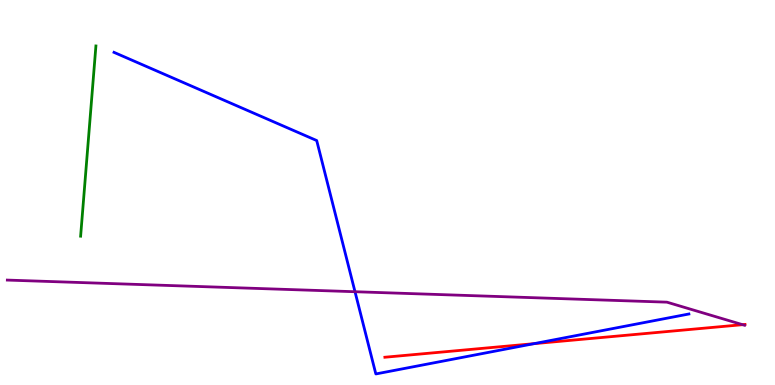[{'lines': ['blue', 'red'], 'intersections': [{'x': 6.89, 'y': 1.07}]}, {'lines': ['green', 'red'], 'intersections': []}, {'lines': ['purple', 'red'], 'intersections': [{'x': 9.58, 'y': 1.57}]}, {'lines': ['blue', 'green'], 'intersections': []}, {'lines': ['blue', 'purple'], 'intersections': [{'x': 4.58, 'y': 2.42}]}, {'lines': ['green', 'purple'], 'intersections': []}]